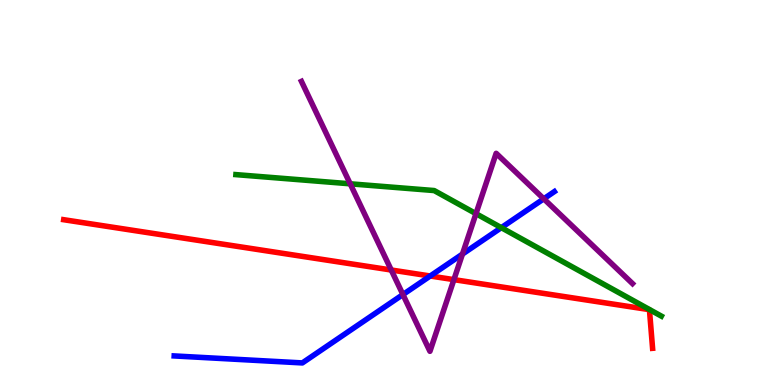[{'lines': ['blue', 'red'], 'intersections': [{'x': 5.55, 'y': 2.83}]}, {'lines': ['green', 'red'], 'intersections': []}, {'lines': ['purple', 'red'], 'intersections': [{'x': 5.05, 'y': 2.99}, {'x': 5.86, 'y': 2.74}]}, {'lines': ['blue', 'green'], 'intersections': [{'x': 6.47, 'y': 4.09}]}, {'lines': ['blue', 'purple'], 'intersections': [{'x': 5.2, 'y': 2.35}, {'x': 5.97, 'y': 3.4}, {'x': 7.02, 'y': 4.84}]}, {'lines': ['green', 'purple'], 'intersections': [{'x': 4.52, 'y': 5.23}, {'x': 6.14, 'y': 4.45}]}]